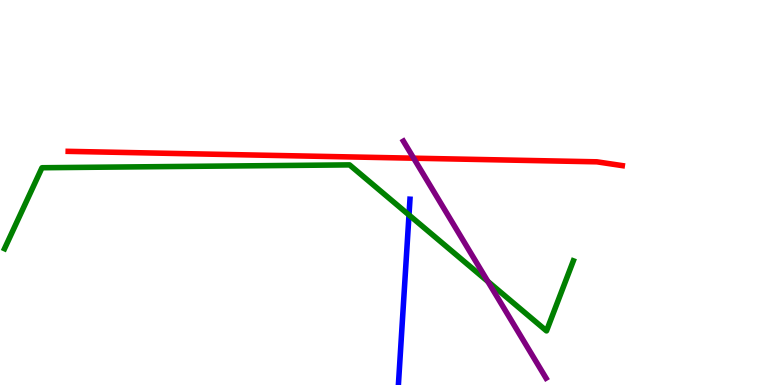[{'lines': ['blue', 'red'], 'intersections': []}, {'lines': ['green', 'red'], 'intersections': []}, {'lines': ['purple', 'red'], 'intersections': [{'x': 5.34, 'y': 5.89}]}, {'lines': ['blue', 'green'], 'intersections': [{'x': 5.28, 'y': 4.42}]}, {'lines': ['blue', 'purple'], 'intersections': []}, {'lines': ['green', 'purple'], 'intersections': [{'x': 6.29, 'y': 2.69}]}]